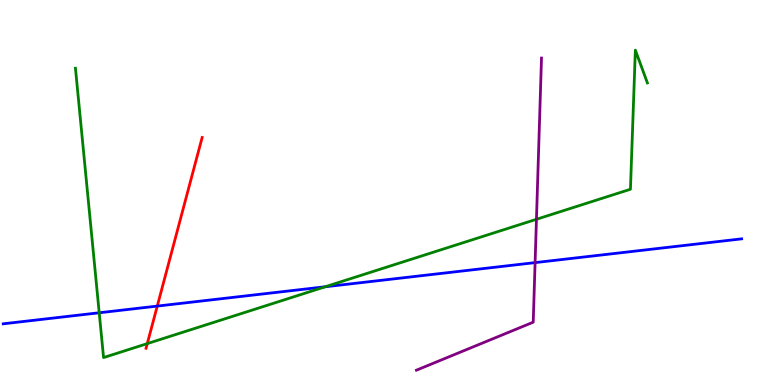[{'lines': ['blue', 'red'], 'intersections': [{'x': 2.03, 'y': 2.05}]}, {'lines': ['green', 'red'], 'intersections': [{'x': 1.9, 'y': 1.08}]}, {'lines': ['purple', 'red'], 'intersections': []}, {'lines': ['blue', 'green'], 'intersections': [{'x': 1.28, 'y': 1.88}, {'x': 4.2, 'y': 2.55}]}, {'lines': ['blue', 'purple'], 'intersections': [{'x': 6.9, 'y': 3.18}]}, {'lines': ['green', 'purple'], 'intersections': [{'x': 6.92, 'y': 4.3}]}]